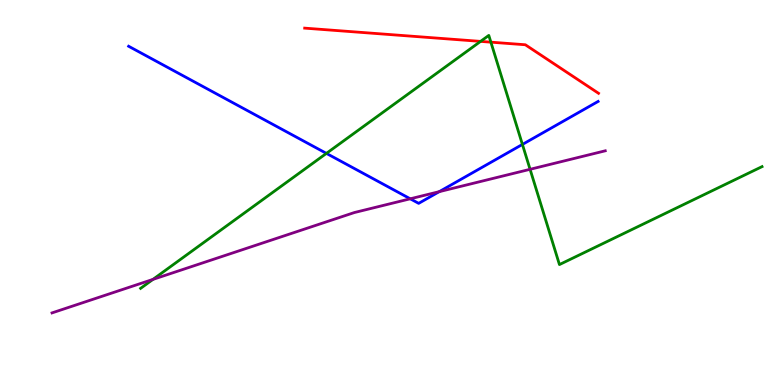[{'lines': ['blue', 'red'], 'intersections': []}, {'lines': ['green', 'red'], 'intersections': [{'x': 6.2, 'y': 8.92}, {'x': 6.33, 'y': 8.9}]}, {'lines': ['purple', 'red'], 'intersections': []}, {'lines': ['blue', 'green'], 'intersections': [{'x': 4.21, 'y': 6.02}, {'x': 6.74, 'y': 6.25}]}, {'lines': ['blue', 'purple'], 'intersections': [{'x': 5.29, 'y': 4.84}, {'x': 5.67, 'y': 5.02}]}, {'lines': ['green', 'purple'], 'intersections': [{'x': 1.97, 'y': 2.74}, {'x': 6.84, 'y': 5.6}]}]